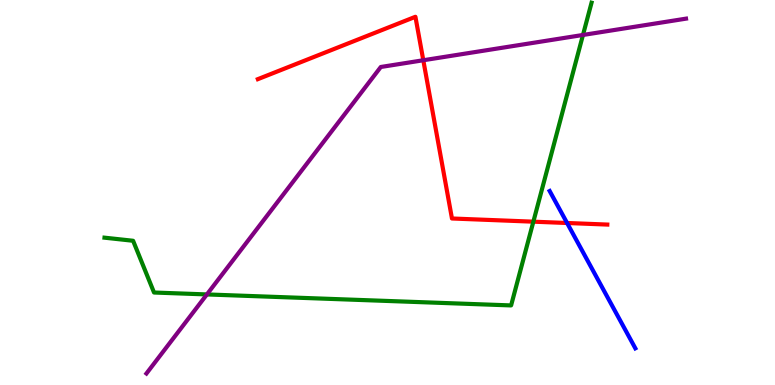[{'lines': ['blue', 'red'], 'intersections': [{'x': 7.32, 'y': 4.21}]}, {'lines': ['green', 'red'], 'intersections': [{'x': 6.88, 'y': 4.24}]}, {'lines': ['purple', 'red'], 'intersections': [{'x': 5.46, 'y': 8.43}]}, {'lines': ['blue', 'green'], 'intersections': []}, {'lines': ['blue', 'purple'], 'intersections': []}, {'lines': ['green', 'purple'], 'intersections': [{'x': 2.67, 'y': 2.35}, {'x': 7.52, 'y': 9.09}]}]